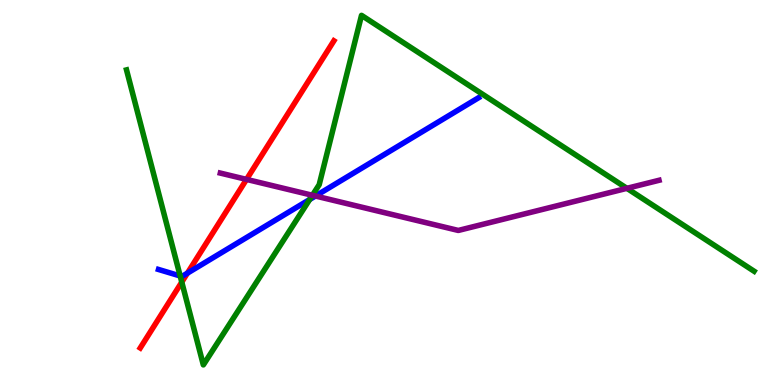[{'lines': ['blue', 'red'], 'intersections': [{'x': 2.42, 'y': 2.91}]}, {'lines': ['green', 'red'], 'intersections': [{'x': 2.35, 'y': 2.67}]}, {'lines': ['purple', 'red'], 'intersections': [{'x': 3.18, 'y': 5.34}]}, {'lines': ['blue', 'green'], 'intersections': [{'x': 2.32, 'y': 2.83}, {'x': 4.0, 'y': 4.82}]}, {'lines': ['blue', 'purple'], 'intersections': [{'x': 4.07, 'y': 4.91}]}, {'lines': ['green', 'purple'], 'intersections': [{'x': 4.03, 'y': 4.93}, {'x': 8.09, 'y': 5.11}]}]